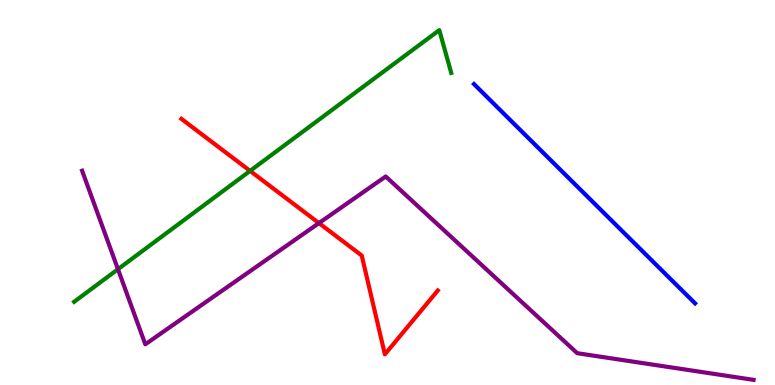[{'lines': ['blue', 'red'], 'intersections': []}, {'lines': ['green', 'red'], 'intersections': [{'x': 3.23, 'y': 5.56}]}, {'lines': ['purple', 'red'], 'intersections': [{'x': 4.12, 'y': 4.21}]}, {'lines': ['blue', 'green'], 'intersections': []}, {'lines': ['blue', 'purple'], 'intersections': []}, {'lines': ['green', 'purple'], 'intersections': [{'x': 1.52, 'y': 3.01}]}]